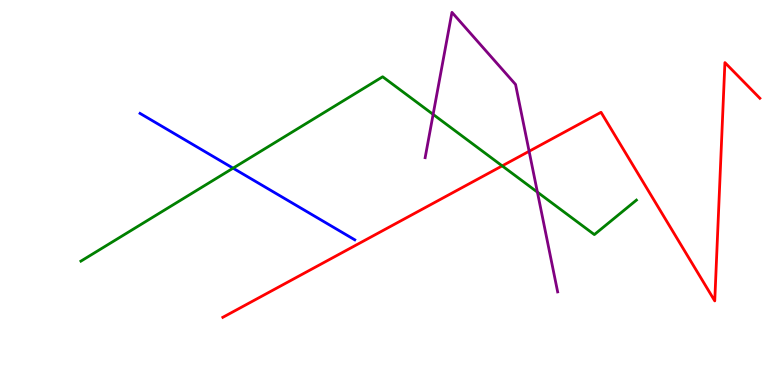[{'lines': ['blue', 'red'], 'intersections': []}, {'lines': ['green', 'red'], 'intersections': [{'x': 6.48, 'y': 5.69}]}, {'lines': ['purple', 'red'], 'intersections': [{'x': 6.83, 'y': 6.07}]}, {'lines': ['blue', 'green'], 'intersections': [{'x': 3.01, 'y': 5.63}]}, {'lines': ['blue', 'purple'], 'intersections': []}, {'lines': ['green', 'purple'], 'intersections': [{'x': 5.59, 'y': 7.03}, {'x': 6.93, 'y': 5.01}]}]